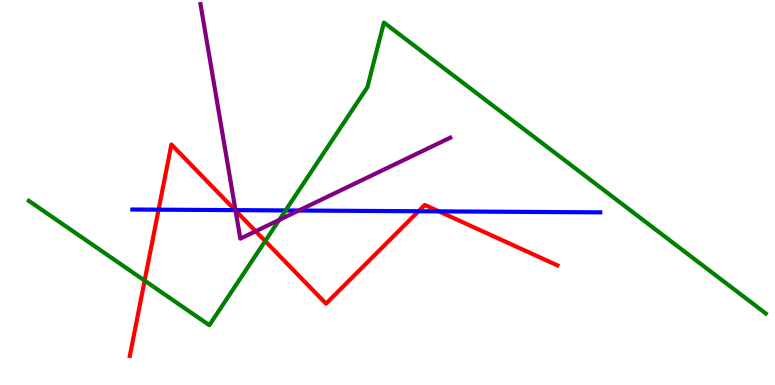[{'lines': ['blue', 'red'], 'intersections': [{'x': 2.05, 'y': 4.55}, {'x': 3.03, 'y': 4.54}, {'x': 5.4, 'y': 4.51}, {'x': 5.66, 'y': 4.51}]}, {'lines': ['green', 'red'], 'intersections': [{'x': 1.87, 'y': 2.71}, {'x': 3.42, 'y': 3.74}]}, {'lines': ['purple', 'red'], 'intersections': [{'x': 3.04, 'y': 4.53}, {'x': 3.3, 'y': 3.99}]}, {'lines': ['blue', 'green'], 'intersections': [{'x': 3.68, 'y': 4.53}]}, {'lines': ['blue', 'purple'], 'intersections': [{'x': 3.04, 'y': 4.54}, {'x': 3.86, 'y': 4.53}]}, {'lines': ['green', 'purple'], 'intersections': [{'x': 3.6, 'y': 4.29}]}]